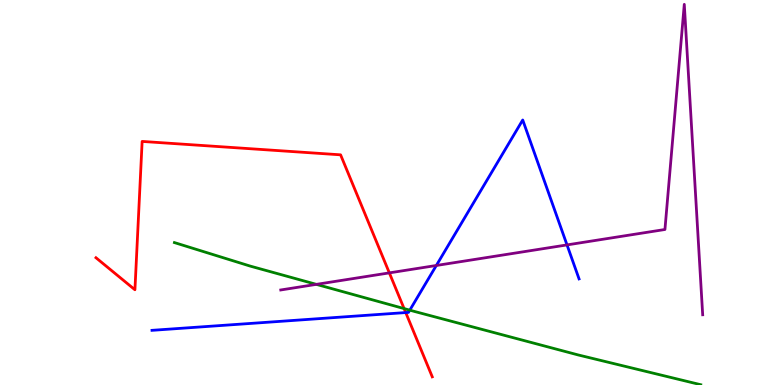[{'lines': ['blue', 'red'], 'intersections': [{'x': 5.24, 'y': 1.88}]}, {'lines': ['green', 'red'], 'intersections': [{'x': 5.21, 'y': 1.98}]}, {'lines': ['purple', 'red'], 'intersections': [{'x': 5.02, 'y': 2.91}]}, {'lines': ['blue', 'green'], 'intersections': [{'x': 5.29, 'y': 1.94}]}, {'lines': ['blue', 'purple'], 'intersections': [{'x': 5.63, 'y': 3.1}, {'x': 7.32, 'y': 3.64}]}, {'lines': ['green', 'purple'], 'intersections': [{'x': 4.08, 'y': 2.61}]}]